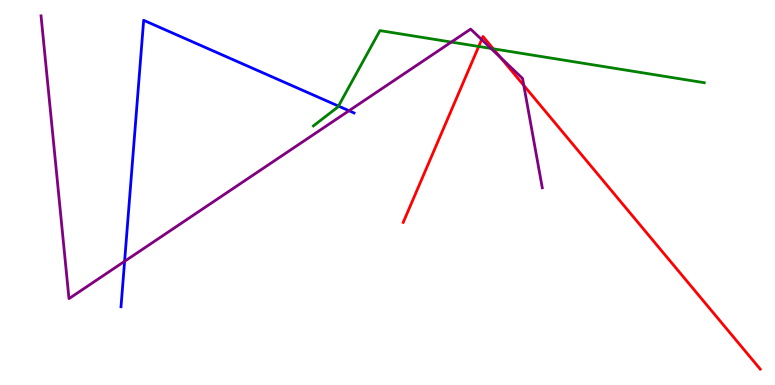[{'lines': ['blue', 'red'], 'intersections': []}, {'lines': ['green', 'red'], 'intersections': [{'x': 6.18, 'y': 8.79}, {'x': 6.36, 'y': 8.73}]}, {'lines': ['purple', 'red'], 'intersections': [{'x': 6.21, 'y': 8.97}, {'x': 6.46, 'y': 8.51}, {'x': 6.76, 'y': 7.78}]}, {'lines': ['blue', 'green'], 'intersections': [{'x': 4.37, 'y': 7.24}]}, {'lines': ['blue', 'purple'], 'intersections': [{'x': 1.61, 'y': 3.21}, {'x': 4.5, 'y': 7.12}]}, {'lines': ['green', 'purple'], 'intersections': [{'x': 5.82, 'y': 8.91}, {'x': 6.34, 'y': 8.74}]}]